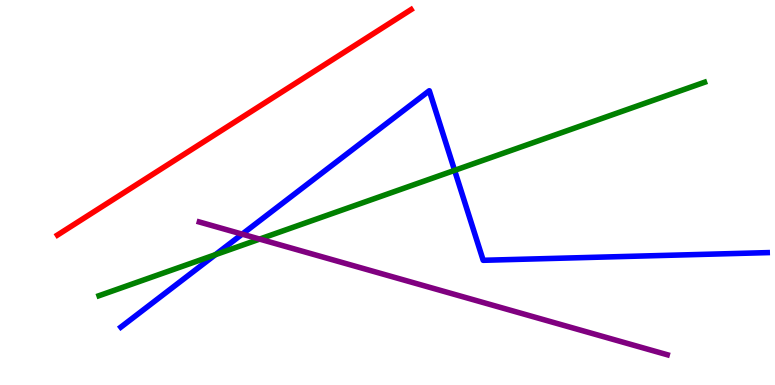[{'lines': ['blue', 'red'], 'intersections': []}, {'lines': ['green', 'red'], 'intersections': []}, {'lines': ['purple', 'red'], 'intersections': []}, {'lines': ['blue', 'green'], 'intersections': [{'x': 2.78, 'y': 3.38}, {'x': 5.87, 'y': 5.57}]}, {'lines': ['blue', 'purple'], 'intersections': [{'x': 3.12, 'y': 3.92}]}, {'lines': ['green', 'purple'], 'intersections': [{'x': 3.35, 'y': 3.79}]}]